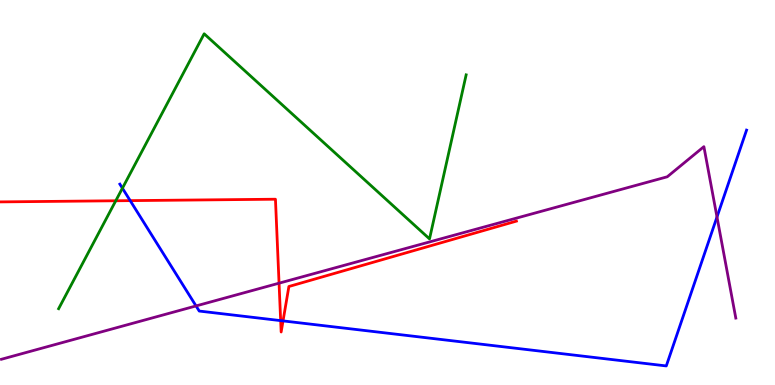[{'lines': ['blue', 'red'], 'intersections': [{'x': 1.68, 'y': 4.79}, {'x': 3.62, 'y': 1.67}, {'x': 3.65, 'y': 1.66}]}, {'lines': ['green', 'red'], 'intersections': [{'x': 1.49, 'y': 4.79}]}, {'lines': ['purple', 'red'], 'intersections': [{'x': 3.6, 'y': 2.64}]}, {'lines': ['blue', 'green'], 'intersections': [{'x': 1.58, 'y': 5.11}]}, {'lines': ['blue', 'purple'], 'intersections': [{'x': 2.53, 'y': 2.05}, {'x': 9.25, 'y': 4.36}]}, {'lines': ['green', 'purple'], 'intersections': []}]